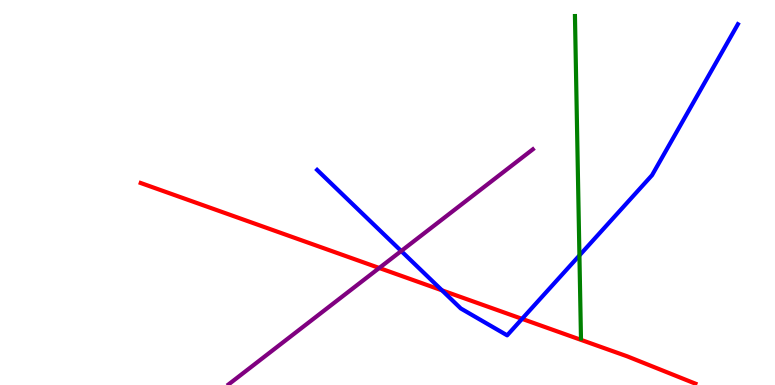[{'lines': ['blue', 'red'], 'intersections': [{'x': 5.7, 'y': 2.46}, {'x': 6.74, 'y': 1.72}]}, {'lines': ['green', 'red'], 'intersections': []}, {'lines': ['purple', 'red'], 'intersections': [{'x': 4.89, 'y': 3.04}]}, {'lines': ['blue', 'green'], 'intersections': [{'x': 7.48, 'y': 3.37}]}, {'lines': ['blue', 'purple'], 'intersections': [{'x': 5.18, 'y': 3.48}]}, {'lines': ['green', 'purple'], 'intersections': []}]